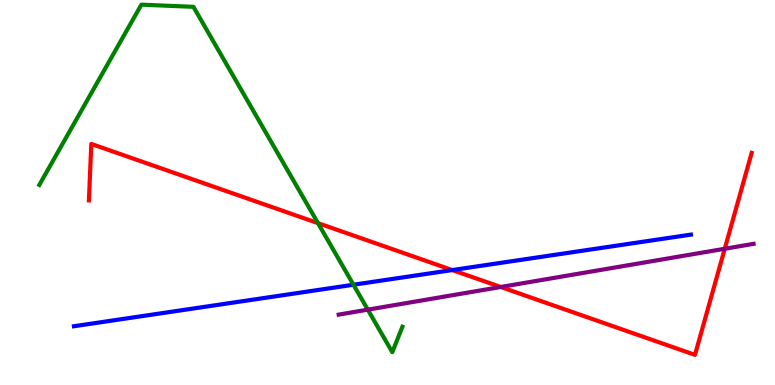[{'lines': ['blue', 'red'], 'intersections': [{'x': 5.84, 'y': 2.99}]}, {'lines': ['green', 'red'], 'intersections': [{'x': 4.1, 'y': 4.2}]}, {'lines': ['purple', 'red'], 'intersections': [{'x': 6.46, 'y': 2.55}, {'x': 9.35, 'y': 3.54}]}, {'lines': ['blue', 'green'], 'intersections': [{'x': 4.56, 'y': 2.6}]}, {'lines': ['blue', 'purple'], 'intersections': []}, {'lines': ['green', 'purple'], 'intersections': [{'x': 4.75, 'y': 1.96}]}]